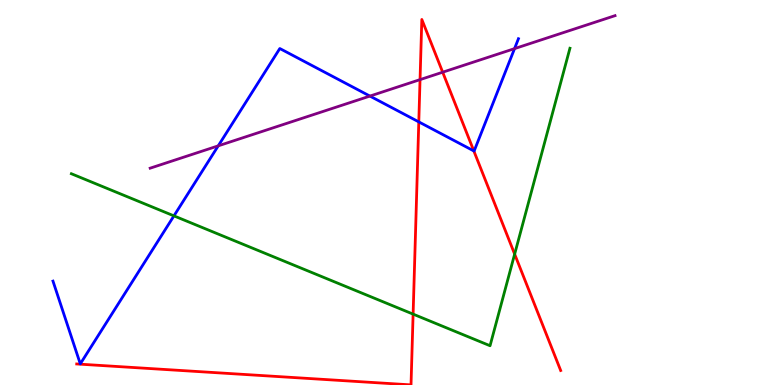[{'lines': ['blue', 'red'], 'intersections': [{'x': 5.4, 'y': 6.83}, {'x': 6.11, 'y': 6.08}]}, {'lines': ['green', 'red'], 'intersections': [{'x': 5.33, 'y': 1.84}, {'x': 6.64, 'y': 3.4}]}, {'lines': ['purple', 'red'], 'intersections': [{'x': 5.42, 'y': 7.93}, {'x': 5.71, 'y': 8.12}]}, {'lines': ['blue', 'green'], 'intersections': [{'x': 2.24, 'y': 4.39}]}, {'lines': ['blue', 'purple'], 'intersections': [{'x': 2.82, 'y': 6.21}, {'x': 4.77, 'y': 7.5}, {'x': 6.64, 'y': 8.74}]}, {'lines': ['green', 'purple'], 'intersections': []}]